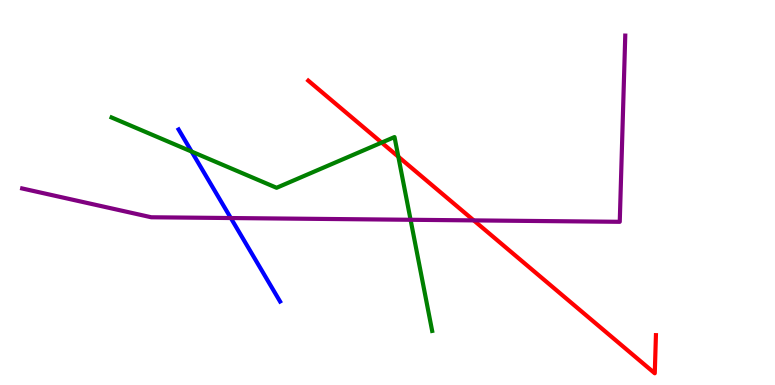[{'lines': ['blue', 'red'], 'intersections': []}, {'lines': ['green', 'red'], 'intersections': [{'x': 4.92, 'y': 6.3}, {'x': 5.14, 'y': 5.93}]}, {'lines': ['purple', 'red'], 'intersections': [{'x': 6.11, 'y': 4.28}]}, {'lines': ['blue', 'green'], 'intersections': [{'x': 2.47, 'y': 6.06}]}, {'lines': ['blue', 'purple'], 'intersections': [{'x': 2.98, 'y': 4.34}]}, {'lines': ['green', 'purple'], 'intersections': [{'x': 5.3, 'y': 4.29}]}]